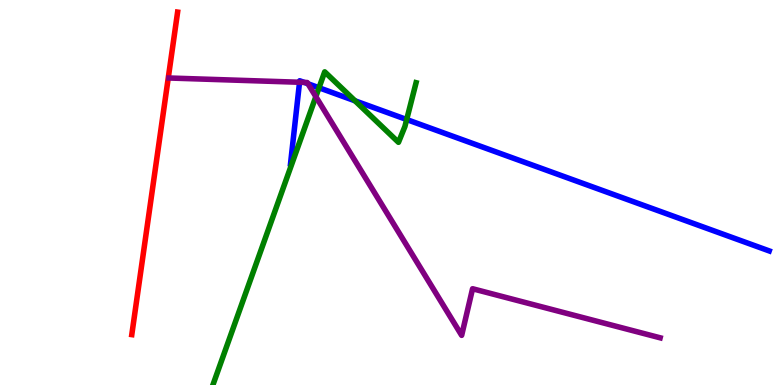[{'lines': ['blue', 'red'], 'intersections': []}, {'lines': ['green', 'red'], 'intersections': []}, {'lines': ['purple', 'red'], 'intersections': []}, {'lines': ['blue', 'green'], 'intersections': [{'x': 4.12, 'y': 7.72}, {'x': 4.58, 'y': 7.38}, {'x': 5.25, 'y': 6.9}]}, {'lines': ['blue', 'purple'], 'intersections': [{'x': 3.87, 'y': 7.86}, {'x': 3.93, 'y': 7.86}, {'x': 3.97, 'y': 7.82}]}, {'lines': ['green', 'purple'], 'intersections': [{'x': 4.08, 'y': 7.49}]}]